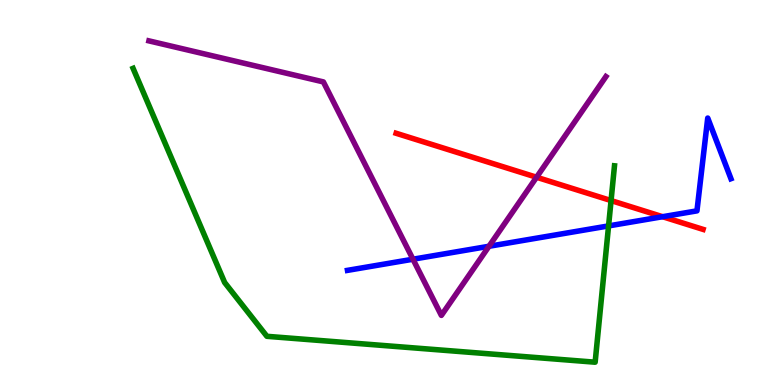[{'lines': ['blue', 'red'], 'intersections': [{'x': 8.55, 'y': 4.37}]}, {'lines': ['green', 'red'], 'intersections': [{'x': 7.88, 'y': 4.79}]}, {'lines': ['purple', 'red'], 'intersections': [{'x': 6.92, 'y': 5.4}]}, {'lines': ['blue', 'green'], 'intersections': [{'x': 7.85, 'y': 4.13}]}, {'lines': ['blue', 'purple'], 'intersections': [{'x': 5.33, 'y': 3.27}, {'x': 6.31, 'y': 3.6}]}, {'lines': ['green', 'purple'], 'intersections': []}]